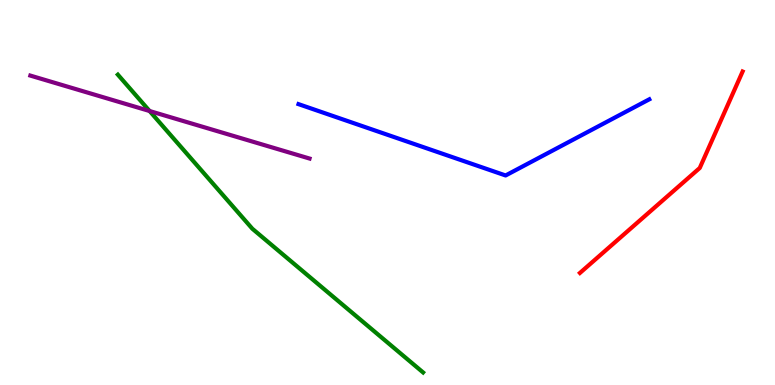[{'lines': ['blue', 'red'], 'intersections': []}, {'lines': ['green', 'red'], 'intersections': []}, {'lines': ['purple', 'red'], 'intersections': []}, {'lines': ['blue', 'green'], 'intersections': []}, {'lines': ['blue', 'purple'], 'intersections': []}, {'lines': ['green', 'purple'], 'intersections': [{'x': 1.93, 'y': 7.12}]}]